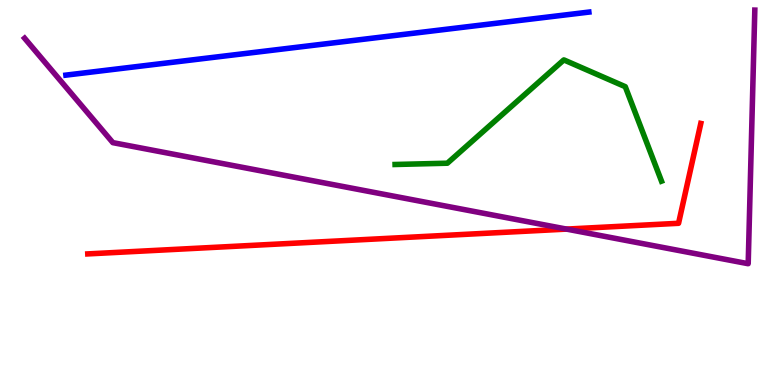[{'lines': ['blue', 'red'], 'intersections': []}, {'lines': ['green', 'red'], 'intersections': []}, {'lines': ['purple', 'red'], 'intersections': [{'x': 7.31, 'y': 4.05}]}, {'lines': ['blue', 'green'], 'intersections': []}, {'lines': ['blue', 'purple'], 'intersections': []}, {'lines': ['green', 'purple'], 'intersections': []}]